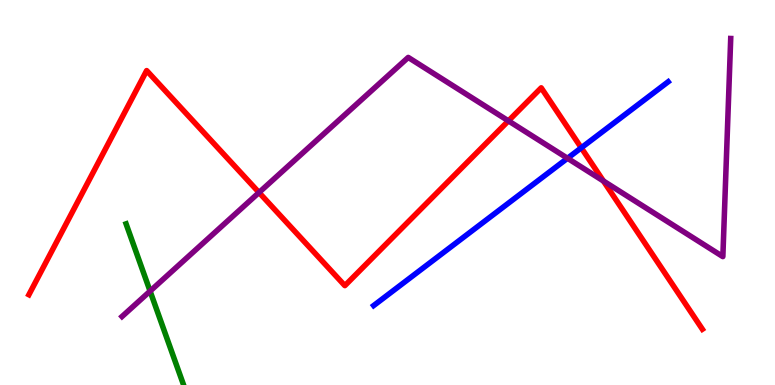[{'lines': ['blue', 'red'], 'intersections': [{'x': 7.5, 'y': 6.16}]}, {'lines': ['green', 'red'], 'intersections': []}, {'lines': ['purple', 'red'], 'intersections': [{'x': 3.34, 'y': 5.0}, {'x': 6.56, 'y': 6.86}, {'x': 7.79, 'y': 5.3}]}, {'lines': ['blue', 'green'], 'intersections': []}, {'lines': ['blue', 'purple'], 'intersections': [{'x': 7.32, 'y': 5.89}]}, {'lines': ['green', 'purple'], 'intersections': [{'x': 1.94, 'y': 2.44}]}]